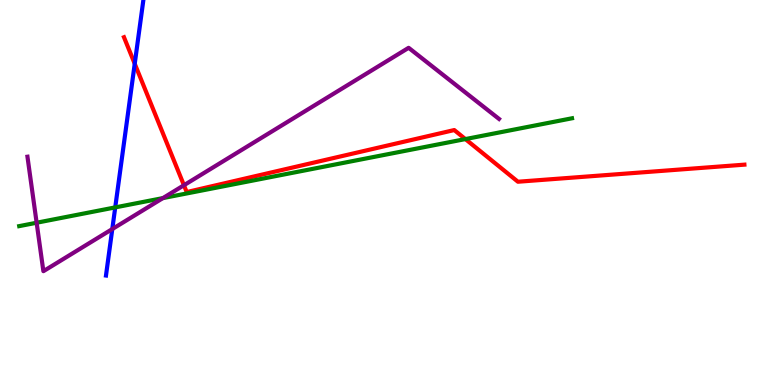[{'lines': ['blue', 'red'], 'intersections': [{'x': 1.74, 'y': 8.34}]}, {'lines': ['green', 'red'], 'intersections': [{'x': 6.01, 'y': 6.39}]}, {'lines': ['purple', 'red'], 'intersections': [{'x': 2.37, 'y': 5.19}]}, {'lines': ['blue', 'green'], 'intersections': [{'x': 1.49, 'y': 4.61}]}, {'lines': ['blue', 'purple'], 'intersections': [{'x': 1.45, 'y': 4.05}]}, {'lines': ['green', 'purple'], 'intersections': [{'x': 0.473, 'y': 4.21}, {'x': 2.1, 'y': 4.85}]}]